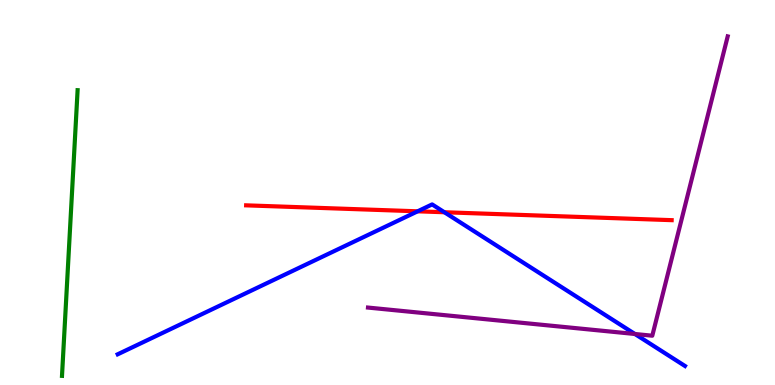[{'lines': ['blue', 'red'], 'intersections': [{'x': 5.39, 'y': 4.51}, {'x': 5.73, 'y': 4.49}]}, {'lines': ['green', 'red'], 'intersections': []}, {'lines': ['purple', 'red'], 'intersections': []}, {'lines': ['blue', 'green'], 'intersections': []}, {'lines': ['blue', 'purple'], 'intersections': [{'x': 8.19, 'y': 1.32}]}, {'lines': ['green', 'purple'], 'intersections': []}]